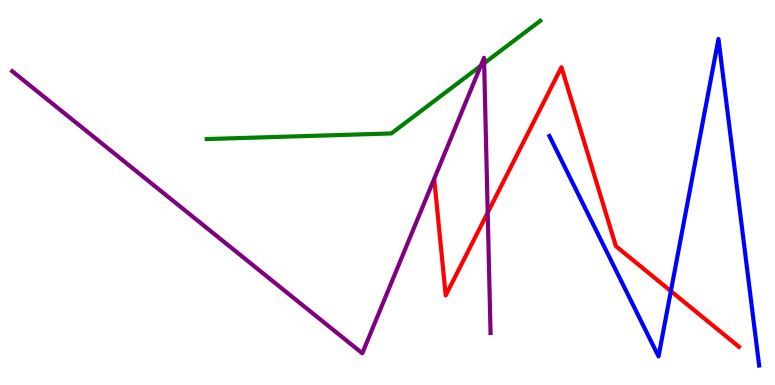[{'lines': ['blue', 'red'], 'intersections': [{'x': 8.66, 'y': 2.44}]}, {'lines': ['green', 'red'], 'intersections': []}, {'lines': ['purple', 'red'], 'intersections': [{'x': 6.29, 'y': 4.48}]}, {'lines': ['blue', 'green'], 'intersections': []}, {'lines': ['blue', 'purple'], 'intersections': []}, {'lines': ['green', 'purple'], 'intersections': [{'x': 6.2, 'y': 8.29}, {'x': 6.25, 'y': 8.36}]}]